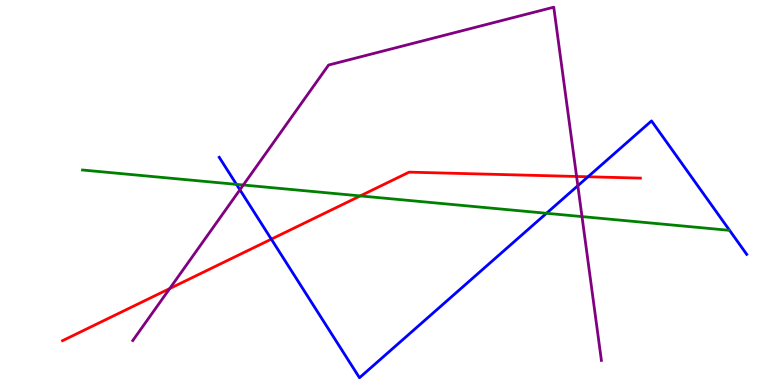[{'lines': ['blue', 'red'], 'intersections': [{'x': 3.5, 'y': 3.79}, {'x': 7.59, 'y': 5.41}]}, {'lines': ['green', 'red'], 'intersections': [{'x': 4.65, 'y': 4.91}]}, {'lines': ['purple', 'red'], 'intersections': [{'x': 2.19, 'y': 2.5}, {'x': 7.44, 'y': 5.42}]}, {'lines': ['blue', 'green'], 'intersections': [{'x': 3.05, 'y': 5.21}, {'x': 7.05, 'y': 4.46}]}, {'lines': ['blue', 'purple'], 'intersections': [{'x': 3.1, 'y': 5.07}, {'x': 7.46, 'y': 5.18}]}, {'lines': ['green', 'purple'], 'intersections': [{'x': 3.14, 'y': 5.19}, {'x': 7.51, 'y': 4.37}]}]